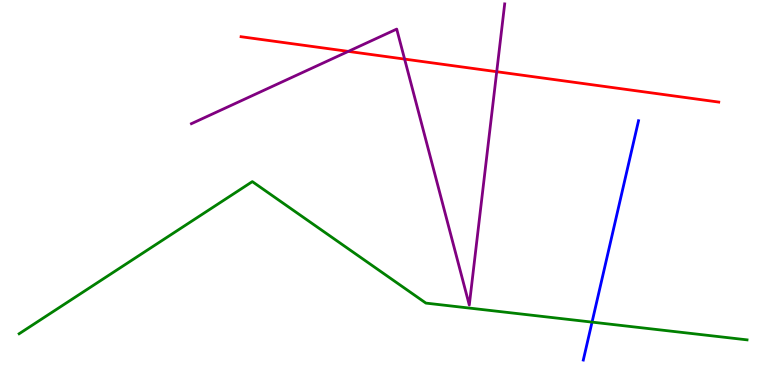[{'lines': ['blue', 'red'], 'intersections': []}, {'lines': ['green', 'red'], 'intersections': []}, {'lines': ['purple', 'red'], 'intersections': [{'x': 4.49, 'y': 8.67}, {'x': 5.22, 'y': 8.47}, {'x': 6.41, 'y': 8.14}]}, {'lines': ['blue', 'green'], 'intersections': [{'x': 7.64, 'y': 1.63}]}, {'lines': ['blue', 'purple'], 'intersections': []}, {'lines': ['green', 'purple'], 'intersections': []}]